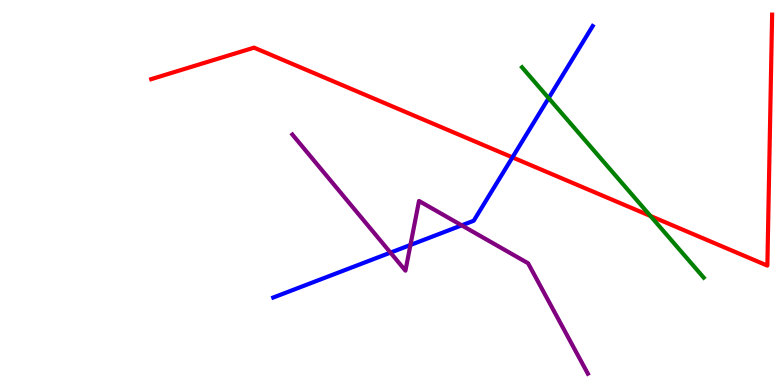[{'lines': ['blue', 'red'], 'intersections': [{'x': 6.61, 'y': 5.91}]}, {'lines': ['green', 'red'], 'intersections': [{'x': 8.39, 'y': 4.39}]}, {'lines': ['purple', 'red'], 'intersections': []}, {'lines': ['blue', 'green'], 'intersections': [{'x': 7.08, 'y': 7.45}]}, {'lines': ['blue', 'purple'], 'intersections': [{'x': 5.04, 'y': 3.44}, {'x': 5.3, 'y': 3.64}, {'x': 5.96, 'y': 4.15}]}, {'lines': ['green', 'purple'], 'intersections': []}]